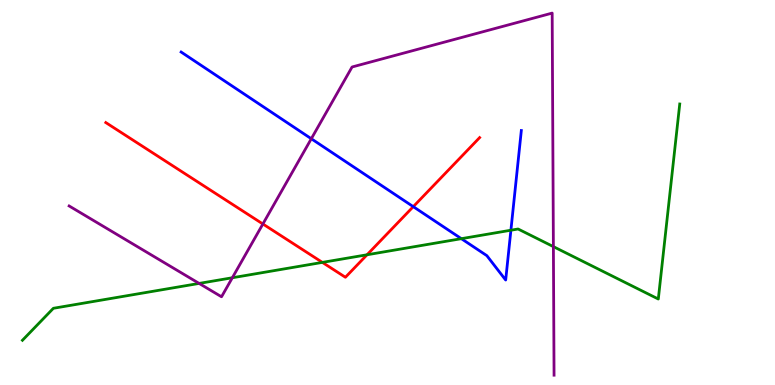[{'lines': ['blue', 'red'], 'intersections': [{'x': 5.33, 'y': 4.63}]}, {'lines': ['green', 'red'], 'intersections': [{'x': 4.16, 'y': 3.18}, {'x': 4.74, 'y': 3.38}]}, {'lines': ['purple', 'red'], 'intersections': [{'x': 3.39, 'y': 4.18}]}, {'lines': ['blue', 'green'], 'intersections': [{'x': 5.95, 'y': 3.8}, {'x': 6.59, 'y': 4.02}]}, {'lines': ['blue', 'purple'], 'intersections': [{'x': 4.02, 'y': 6.4}]}, {'lines': ['green', 'purple'], 'intersections': [{'x': 2.57, 'y': 2.64}, {'x': 3.0, 'y': 2.79}, {'x': 7.14, 'y': 3.59}]}]